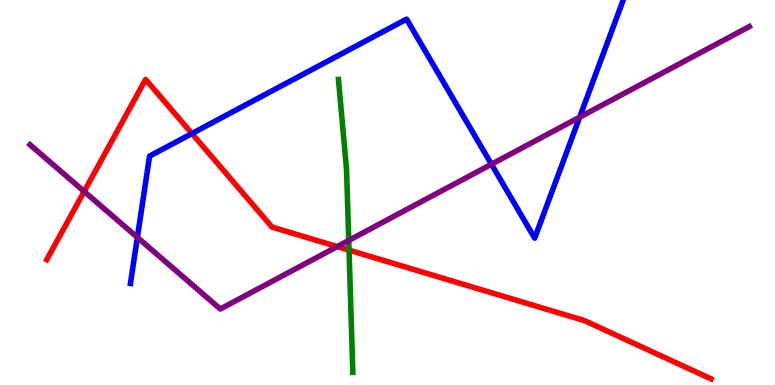[{'lines': ['blue', 'red'], 'intersections': [{'x': 2.48, 'y': 6.53}]}, {'lines': ['green', 'red'], 'intersections': [{'x': 4.5, 'y': 3.5}]}, {'lines': ['purple', 'red'], 'intersections': [{'x': 1.09, 'y': 5.03}, {'x': 4.35, 'y': 3.6}]}, {'lines': ['blue', 'green'], 'intersections': []}, {'lines': ['blue', 'purple'], 'intersections': [{'x': 1.77, 'y': 3.83}, {'x': 6.34, 'y': 5.73}, {'x': 7.48, 'y': 6.96}]}, {'lines': ['green', 'purple'], 'intersections': [{'x': 4.5, 'y': 3.75}]}]